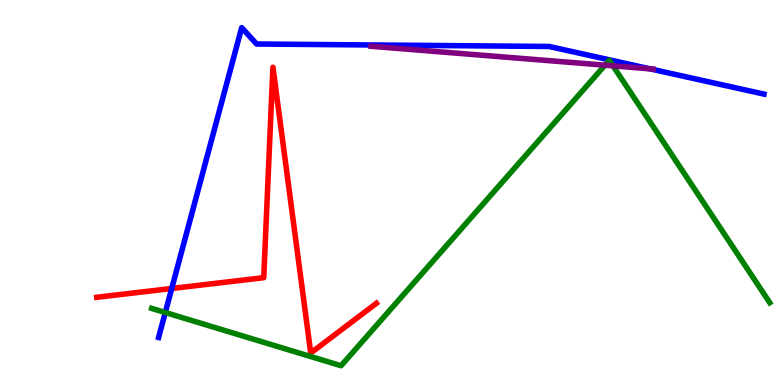[{'lines': ['blue', 'red'], 'intersections': [{'x': 2.22, 'y': 2.51}]}, {'lines': ['green', 'red'], 'intersections': []}, {'lines': ['purple', 'red'], 'intersections': []}, {'lines': ['blue', 'green'], 'intersections': [{'x': 2.13, 'y': 1.88}]}, {'lines': ['blue', 'purple'], 'intersections': [{'x': 8.39, 'y': 8.21}]}, {'lines': ['green', 'purple'], 'intersections': [{'x': 7.81, 'y': 8.31}, {'x': 7.91, 'y': 8.29}]}]